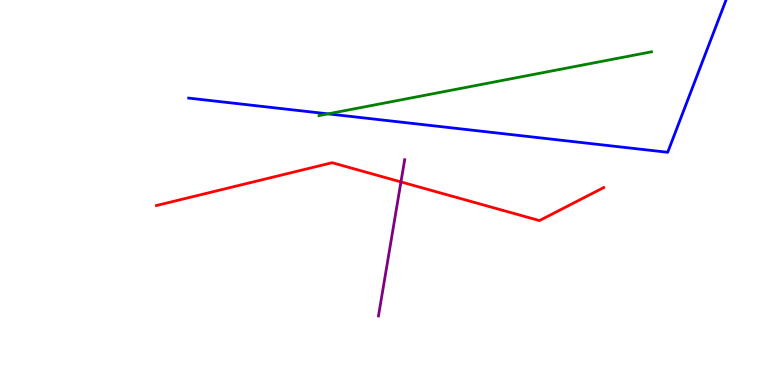[{'lines': ['blue', 'red'], 'intersections': []}, {'lines': ['green', 'red'], 'intersections': []}, {'lines': ['purple', 'red'], 'intersections': [{'x': 5.17, 'y': 5.28}]}, {'lines': ['blue', 'green'], 'intersections': [{'x': 4.23, 'y': 7.04}]}, {'lines': ['blue', 'purple'], 'intersections': []}, {'lines': ['green', 'purple'], 'intersections': []}]